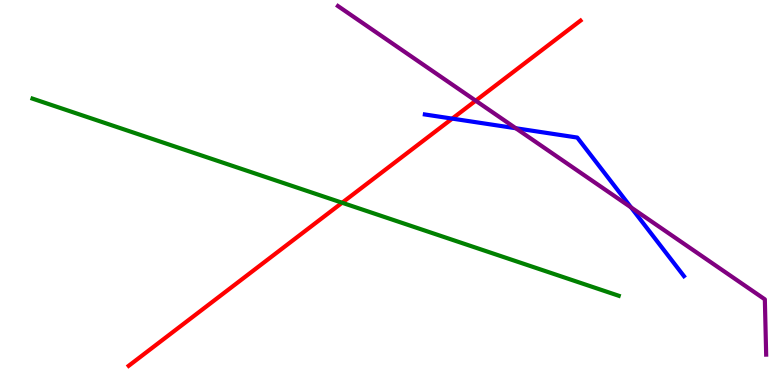[{'lines': ['blue', 'red'], 'intersections': [{'x': 5.84, 'y': 6.92}]}, {'lines': ['green', 'red'], 'intersections': [{'x': 4.41, 'y': 4.73}]}, {'lines': ['purple', 'red'], 'intersections': [{'x': 6.14, 'y': 7.38}]}, {'lines': ['blue', 'green'], 'intersections': []}, {'lines': ['blue', 'purple'], 'intersections': [{'x': 6.66, 'y': 6.67}, {'x': 8.14, 'y': 4.61}]}, {'lines': ['green', 'purple'], 'intersections': []}]